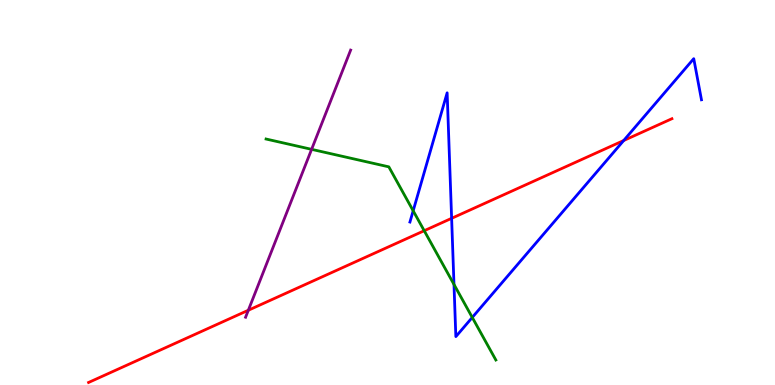[{'lines': ['blue', 'red'], 'intersections': [{'x': 5.83, 'y': 4.33}, {'x': 8.05, 'y': 6.35}]}, {'lines': ['green', 'red'], 'intersections': [{'x': 5.47, 'y': 4.01}]}, {'lines': ['purple', 'red'], 'intersections': [{'x': 3.2, 'y': 1.94}]}, {'lines': ['blue', 'green'], 'intersections': [{'x': 5.33, 'y': 4.52}, {'x': 5.86, 'y': 2.61}, {'x': 6.09, 'y': 1.75}]}, {'lines': ['blue', 'purple'], 'intersections': []}, {'lines': ['green', 'purple'], 'intersections': [{'x': 4.02, 'y': 6.12}]}]